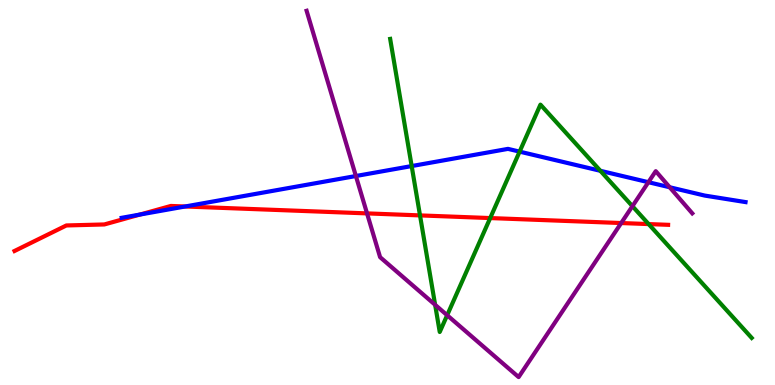[{'lines': ['blue', 'red'], 'intersections': [{'x': 1.81, 'y': 4.43}, {'x': 2.39, 'y': 4.64}]}, {'lines': ['green', 'red'], 'intersections': [{'x': 5.42, 'y': 4.41}, {'x': 6.33, 'y': 4.34}, {'x': 8.37, 'y': 4.18}]}, {'lines': ['purple', 'red'], 'intersections': [{'x': 4.74, 'y': 4.46}, {'x': 8.02, 'y': 4.21}]}, {'lines': ['blue', 'green'], 'intersections': [{'x': 5.31, 'y': 5.69}, {'x': 6.7, 'y': 6.06}, {'x': 7.75, 'y': 5.56}]}, {'lines': ['blue', 'purple'], 'intersections': [{'x': 4.59, 'y': 5.43}, {'x': 8.37, 'y': 5.27}, {'x': 8.64, 'y': 5.14}]}, {'lines': ['green', 'purple'], 'intersections': [{'x': 5.61, 'y': 2.08}, {'x': 5.77, 'y': 1.81}, {'x': 8.16, 'y': 4.64}]}]